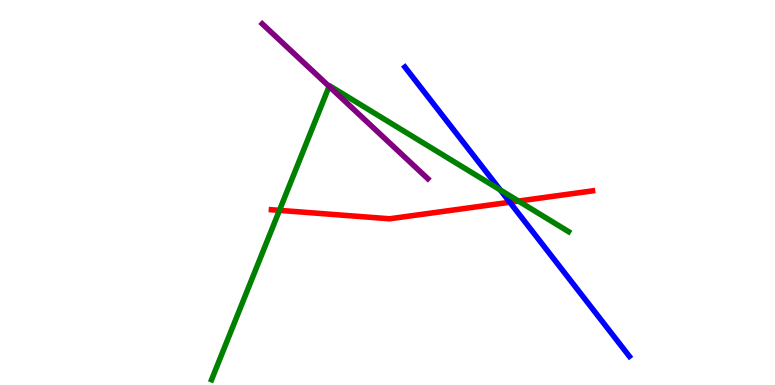[{'lines': ['blue', 'red'], 'intersections': [{'x': 6.58, 'y': 4.75}]}, {'lines': ['green', 'red'], 'intersections': [{'x': 3.61, 'y': 4.54}, {'x': 6.69, 'y': 4.78}]}, {'lines': ['purple', 'red'], 'intersections': []}, {'lines': ['blue', 'green'], 'intersections': [{'x': 6.46, 'y': 5.07}]}, {'lines': ['blue', 'purple'], 'intersections': []}, {'lines': ['green', 'purple'], 'intersections': [{'x': 4.25, 'y': 7.76}]}]